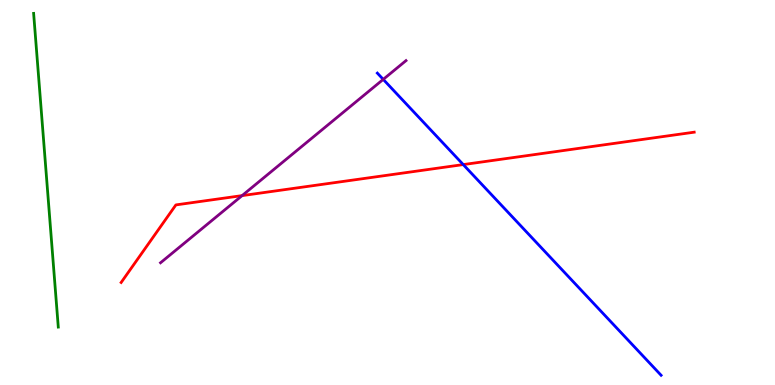[{'lines': ['blue', 'red'], 'intersections': [{'x': 5.98, 'y': 5.73}]}, {'lines': ['green', 'red'], 'intersections': []}, {'lines': ['purple', 'red'], 'intersections': [{'x': 3.12, 'y': 4.92}]}, {'lines': ['blue', 'green'], 'intersections': []}, {'lines': ['blue', 'purple'], 'intersections': [{'x': 4.94, 'y': 7.94}]}, {'lines': ['green', 'purple'], 'intersections': []}]